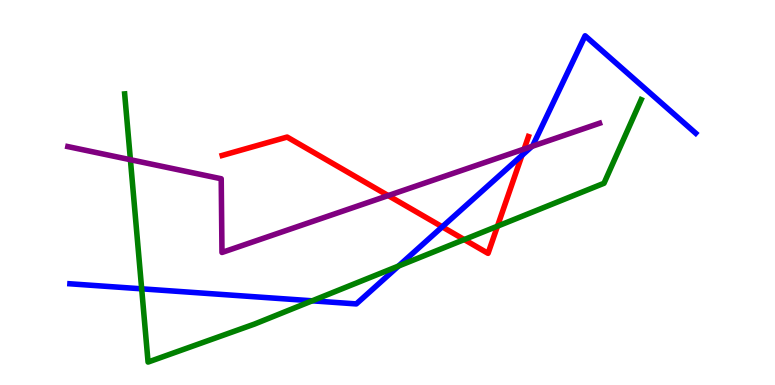[{'lines': ['blue', 'red'], 'intersections': [{'x': 5.71, 'y': 4.11}, {'x': 6.73, 'y': 5.97}]}, {'lines': ['green', 'red'], 'intersections': [{'x': 5.99, 'y': 3.78}, {'x': 6.42, 'y': 4.13}]}, {'lines': ['purple', 'red'], 'intersections': [{'x': 5.01, 'y': 4.92}, {'x': 6.76, 'y': 6.13}]}, {'lines': ['blue', 'green'], 'intersections': [{'x': 1.83, 'y': 2.5}, {'x': 4.03, 'y': 2.19}, {'x': 5.14, 'y': 3.09}]}, {'lines': ['blue', 'purple'], 'intersections': [{'x': 6.86, 'y': 6.2}]}, {'lines': ['green', 'purple'], 'intersections': [{'x': 1.68, 'y': 5.85}]}]